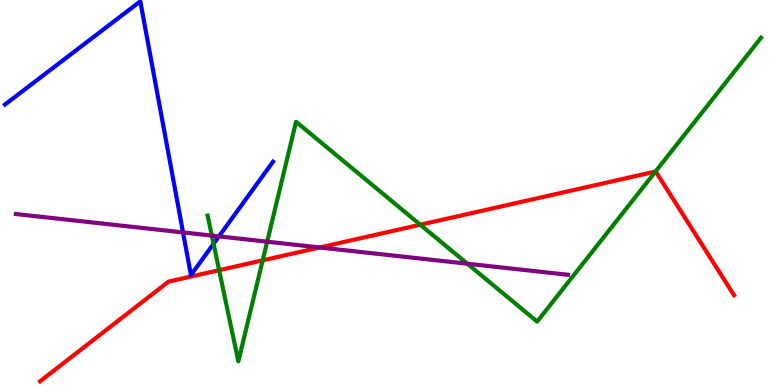[{'lines': ['blue', 'red'], 'intersections': []}, {'lines': ['green', 'red'], 'intersections': [{'x': 2.83, 'y': 2.98}, {'x': 3.39, 'y': 3.24}, {'x': 5.42, 'y': 4.16}, {'x': 8.46, 'y': 5.54}]}, {'lines': ['purple', 'red'], 'intersections': [{'x': 4.12, 'y': 3.57}]}, {'lines': ['blue', 'green'], 'intersections': [{'x': 2.76, 'y': 3.67}]}, {'lines': ['blue', 'purple'], 'intersections': [{'x': 2.36, 'y': 3.96}, {'x': 2.83, 'y': 3.86}]}, {'lines': ['green', 'purple'], 'intersections': [{'x': 2.73, 'y': 3.88}, {'x': 3.45, 'y': 3.72}, {'x': 6.03, 'y': 3.15}]}]